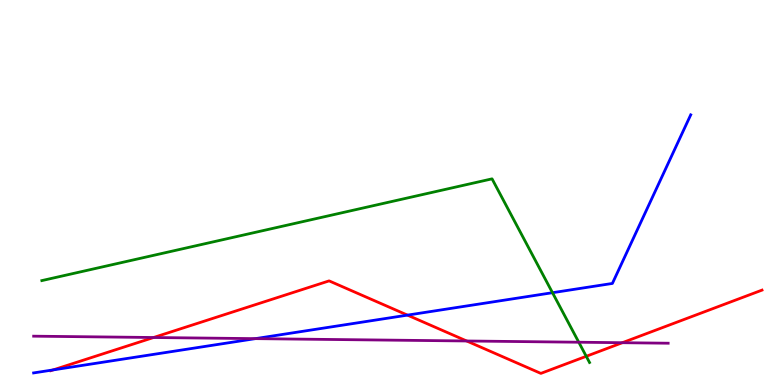[{'lines': ['blue', 'red'], 'intersections': [{'x': 0.686, 'y': 0.392}, {'x': 5.26, 'y': 1.82}]}, {'lines': ['green', 'red'], 'intersections': [{'x': 7.56, 'y': 0.745}]}, {'lines': ['purple', 'red'], 'intersections': [{'x': 1.98, 'y': 1.23}, {'x': 6.02, 'y': 1.14}, {'x': 8.03, 'y': 1.1}]}, {'lines': ['blue', 'green'], 'intersections': [{'x': 7.13, 'y': 2.4}]}, {'lines': ['blue', 'purple'], 'intersections': [{'x': 3.3, 'y': 1.2}]}, {'lines': ['green', 'purple'], 'intersections': [{'x': 7.47, 'y': 1.11}]}]